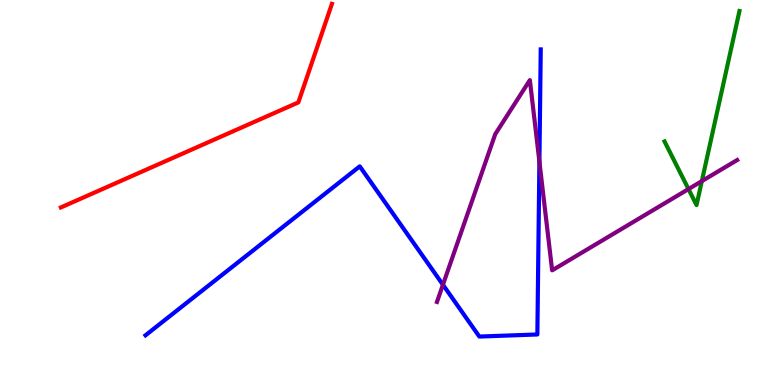[{'lines': ['blue', 'red'], 'intersections': []}, {'lines': ['green', 'red'], 'intersections': []}, {'lines': ['purple', 'red'], 'intersections': []}, {'lines': ['blue', 'green'], 'intersections': []}, {'lines': ['blue', 'purple'], 'intersections': [{'x': 5.72, 'y': 2.6}, {'x': 6.96, 'y': 5.8}]}, {'lines': ['green', 'purple'], 'intersections': [{'x': 8.88, 'y': 5.09}, {'x': 9.06, 'y': 5.3}]}]